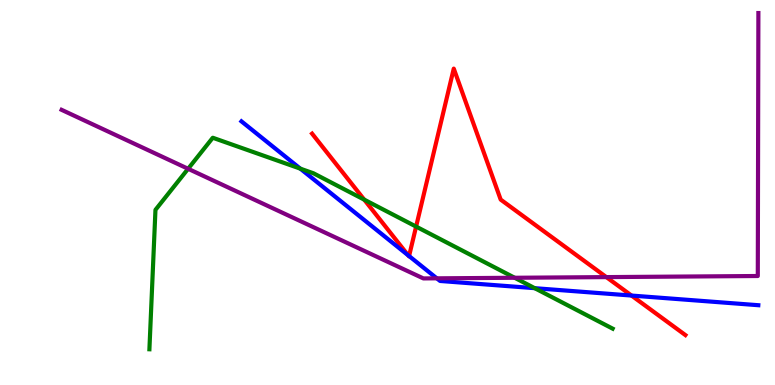[{'lines': ['blue', 'red'], 'intersections': [{'x': 5.27, 'y': 3.37}, {'x': 5.28, 'y': 3.35}, {'x': 8.15, 'y': 2.32}]}, {'lines': ['green', 'red'], 'intersections': [{'x': 4.7, 'y': 4.81}, {'x': 5.37, 'y': 4.11}]}, {'lines': ['purple', 'red'], 'intersections': [{'x': 7.82, 'y': 2.8}]}, {'lines': ['blue', 'green'], 'intersections': [{'x': 3.88, 'y': 5.62}, {'x': 6.9, 'y': 2.51}]}, {'lines': ['blue', 'purple'], 'intersections': [{'x': 5.64, 'y': 2.77}]}, {'lines': ['green', 'purple'], 'intersections': [{'x': 2.43, 'y': 5.62}, {'x': 6.64, 'y': 2.79}]}]